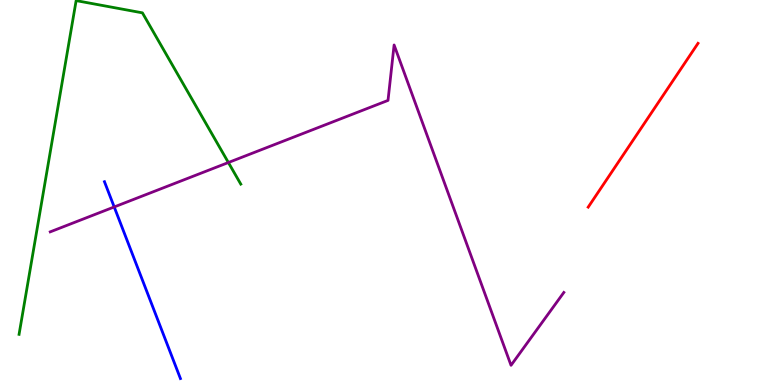[{'lines': ['blue', 'red'], 'intersections': []}, {'lines': ['green', 'red'], 'intersections': []}, {'lines': ['purple', 'red'], 'intersections': []}, {'lines': ['blue', 'green'], 'intersections': []}, {'lines': ['blue', 'purple'], 'intersections': [{'x': 1.47, 'y': 4.62}]}, {'lines': ['green', 'purple'], 'intersections': [{'x': 2.95, 'y': 5.78}]}]